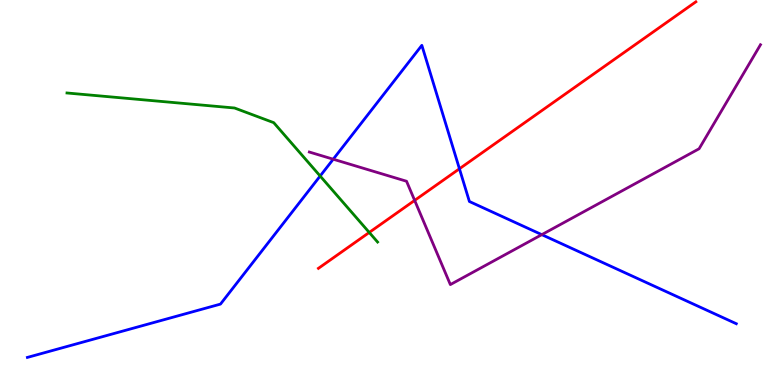[{'lines': ['blue', 'red'], 'intersections': [{'x': 5.93, 'y': 5.62}]}, {'lines': ['green', 'red'], 'intersections': [{'x': 4.76, 'y': 3.96}]}, {'lines': ['purple', 'red'], 'intersections': [{'x': 5.35, 'y': 4.8}]}, {'lines': ['blue', 'green'], 'intersections': [{'x': 4.13, 'y': 5.43}]}, {'lines': ['blue', 'purple'], 'intersections': [{'x': 4.3, 'y': 5.86}, {'x': 6.99, 'y': 3.91}]}, {'lines': ['green', 'purple'], 'intersections': []}]